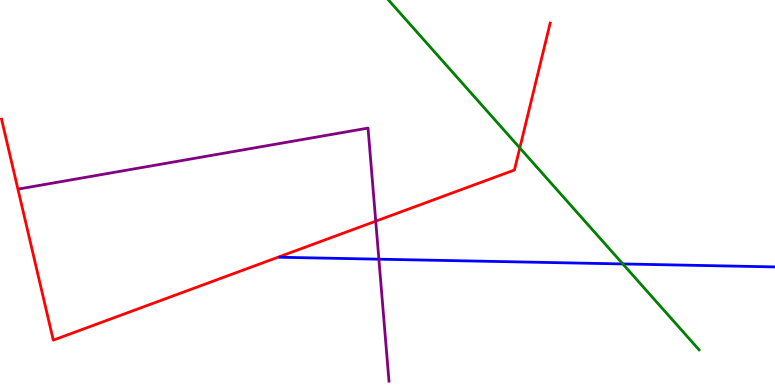[{'lines': ['blue', 'red'], 'intersections': []}, {'lines': ['green', 'red'], 'intersections': [{'x': 6.71, 'y': 6.16}]}, {'lines': ['purple', 'red'], 'intersections': [{'x': 4.85, 'y': 4.25}]}, {'lines': ['blue', 'green'], 'intersections': [{'x': 8.04, 'y': 3.14}]}, {'lines': ['blue', 'purple'], 'intersections': [{'x': 4.89, 'y': 3.27}]}, {'lines': ['green', 'purple'], 'intersections': []}]